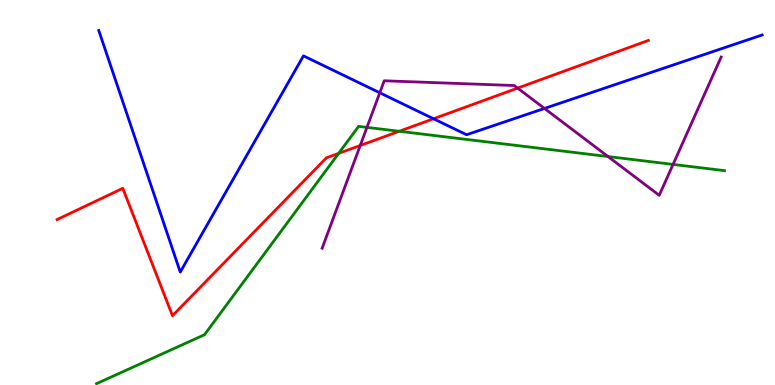[{'lines': ['blue', 'red'], 'intersections': [{'x': 5.59, 'y': 6.92}]}, {'lines': ['green', 'red'], 'intersections': [{'x': 4.37, 'y': 6.02}, {'x': 5.15, 'y': 6.59}]}, {'lines': ['purple', 'red'], 'intersections': [{'x': 4.65, 'y': 6.22}, {'x': 6.68, 'y': 7.71}]}, {'lines': ['blue', 'green'], 'intersections': []}, {'lines': ['blue', 'purple'], 'intersections': [{'x': 4.9, 'y': 7.59}, {'x': 7.03, 'y': 7.18}]}, {'lines': ['green', 'purple'], 'intersections': [{'x': 4.73, 'y': 6.69}, {'x': 7.85, 'y': 5.93}, {'x': 8.68, 'y': 5.73}]}]